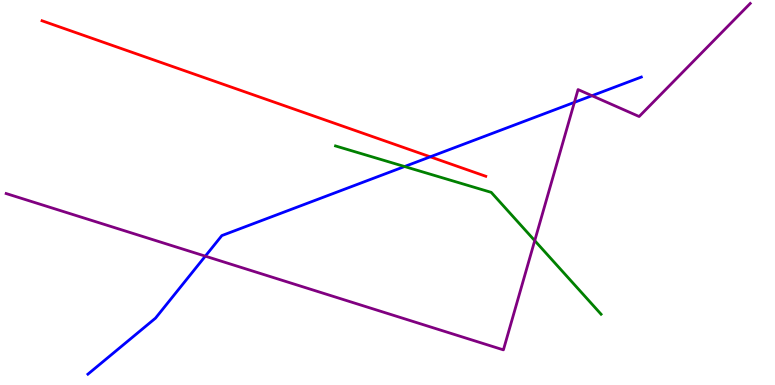[{'lines': ['blue', 'red'], 'intersections': [{'x': 5.55, 'y': 5.93}]}, {'lines': ['green', 'red'], 'intersections': []}, {'lines': ['purple', 'red'], 'intersections': []}, {'lines': ['blue', 'green'], 'intersections': [{'x': 5.22, 'y': 5.67}]}, {'lines': ['blue', 'purple'], 'intersections': [{'x': 2.65, 'y': 3.35}, {'x': 7.41, 'y': 7.34}, {'x': 7.64, 'y': 7.51}]}, {'lines': ['green', 'purple'], 'intersections': [{'x': 6.9, 'y': 3.75}]}]